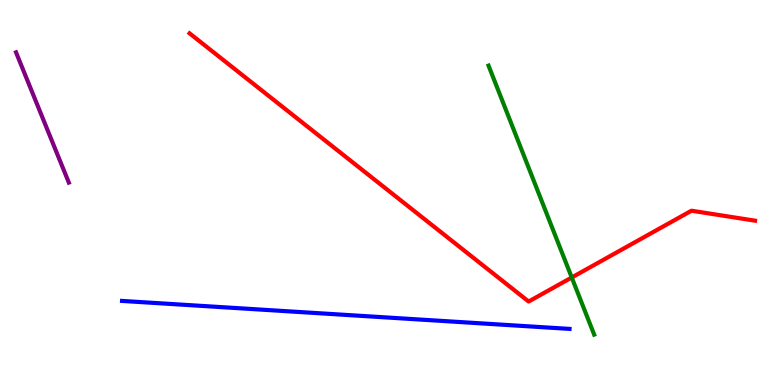[{'lines': ['blue', 'red'], 'intersections': []}, {'lines': ['green', 'red'], 'intersections': [{'x': 7.38, 'y': 2.79}]}, {'lines': ['purple', 'red'], 'intersections': []}, {'lines': ['blue', 'green'], 'intersections': []}, {'lines': ['blue', 'purple'], 'intersections': []}, {'lines': ['green', 'purple'], 'intersections': []}]